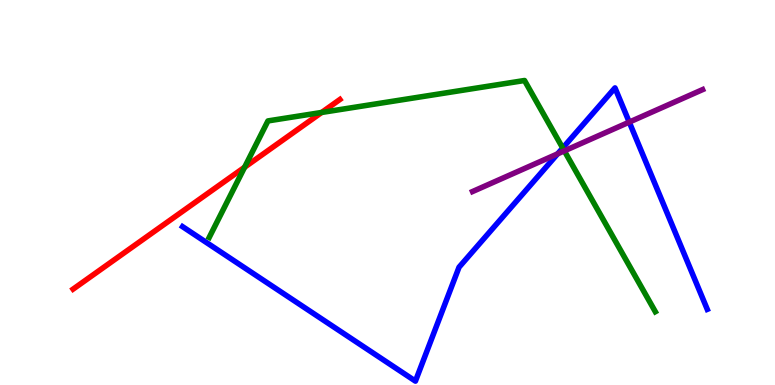[{'lines': ['blue', 'red'], 'intersections': []}, {'lines': ['green', 'red'], 'intersections': [{'x': 3.16, 'y': 5.66}, {'x': 4.15, 'y': 7.08}]}, {'lines': ['purple', 'red'], 'intersections': []}, {'lines': ['blue', 'green'], 'intersections': [{'x': 7.26, 'y': 6.16}]}, {'lines': ['blue', 'purple'], 'intersections': [{'x': 7.2, 'y': 6.0}, {'x': 8.12, 'y': 6.83}]}, {'lines': ['green', 'purple'], 'intersections': [{'x': 7.28, 'y': 6.08}]}]